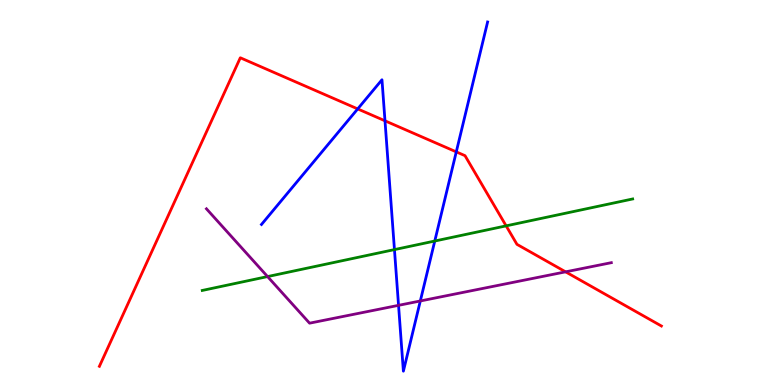[{'lines': ['blue', 'red'], 'intersections': [{'x': 4.62, 'y': 7.17}, {'x': 4.97, 'y': 6.86}, {'x': 5.89, 'y': 6.06}]}, {'lines': ['green', 'red'], 'intersections': [{'x': 6.53, 'y': 4.13}]}, {'lines': ['purple', 'red'], 'intersections': [{'x': 7.3, 'y': 2.94}]}, {'lines': ['blue', 'green'], 'intersections': [{'x': 5.09, 'y': 3.52}, {'x': 5.61, 'y': 3.74}]}, {'lines': ['blue', 'purple'], 'intersections': [{'x': 5.14, 'y': 2.07}, {'x': 5.42, 'y': 2.18}]}, {'lines': ['green', 'purple'], 'intersections': [{'x': 3.45, 'y': 2.82}]}]